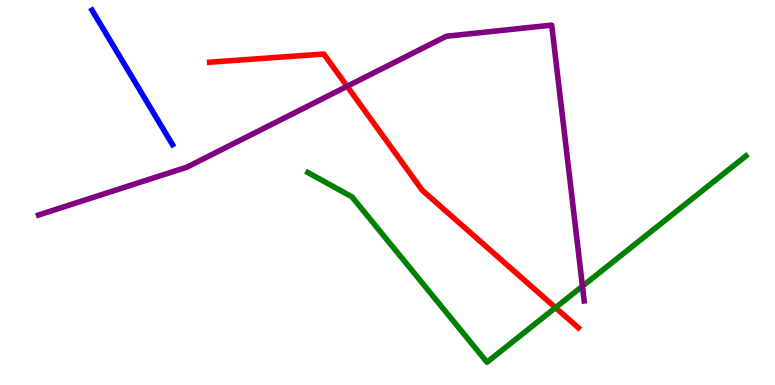[{'lines': ['blue', 'red'], 'intersections': []}, {'lines': ['green', 'red'], 'intersections': [{'x': 7.17, 'y': 2.01}]}, {'lines': ['purple', 'red'], 'intersections': [{'x': 4.48, 'y': 7.76}]}, {'lines': ['blue', 'green'], 'intersections': []}, {'lines': ['blue', 'purple'], 'intersections': []}, {'lines': ['green', 'purple'], 'intersections': [{'x': 7.52, 'y': 2.57}]}]